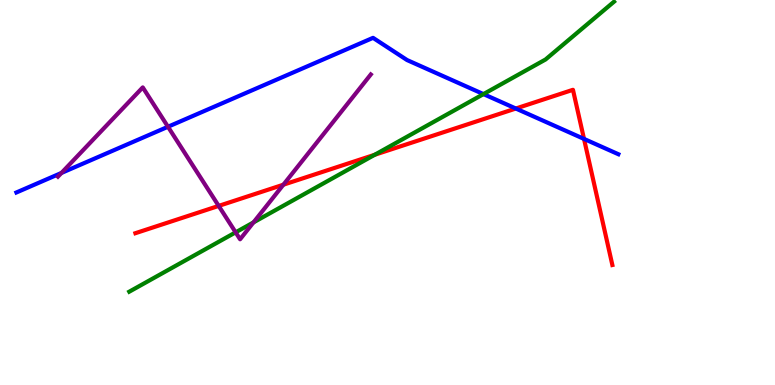[{'lines': ['blue', 'red'], 'intersections': [{'x': 6.66, 'y': 7.18}, {'x': 7.54, 'y': 6.39}]}, {'lines': ['green', 'red'], 'intersections': [{'x': 4.83, 'y': 5.98}]}, {'lines': ['purple', 'red'], 'intersections': [{'x': 2.82, 'y': 4.65}, {'x': 3.66, 'y': 5.2}]}, {'lines': ['blue', 'green'], 'intersections': [{'x': 6.24, 'y': 7.56}]}, {'lines': ['blue', 'purple'], 'intersections': [{'x': 0.793, 'y': 5.51}, {'x': 2.17, 'y': 6.71}]}, {'lines': ['green', 'purple'], 'intersections': [{'x': 3.04, 'y': 3.96}, {'x': 3.27, 'y': 4.22}]}]